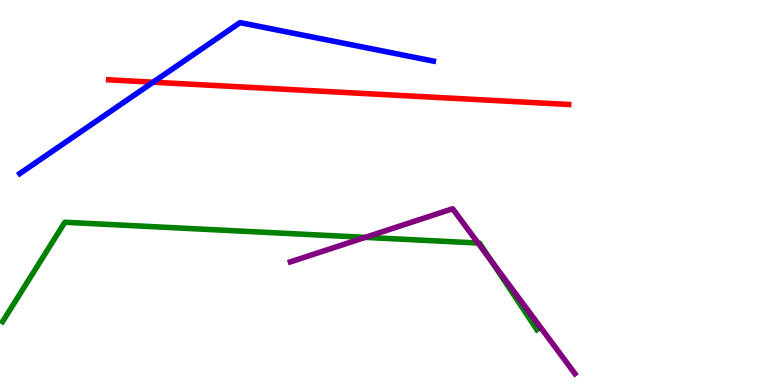[{'lines': ['blue', 'red'], 'intersections': [{'x': 1.98, 'y': 7.86}]}, {'lines': ['green', 'red'], 'intersections': []}, {'lines': ['purple', 'red'], 'intersections': []}, {'lines': ['blue', 'green'], 'intersections': []}, {'lines': ['blue', 'purple'], 'intersections': []}, {'lines': ['green', 'purple'], 'intersections': [{'x': 4.71, 'y': 3.83}, {'x': 6.17, 'y': 3.69}, {'x': 6.34, 'y': 3.23}]}]